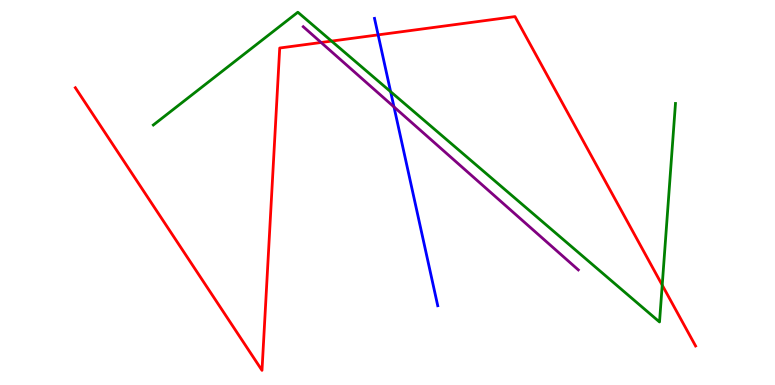[{'lines': ['blue', 'red'], 'intersections': [{'x': 4.88, 'y': 9.09}]}, {'lines': ['green', 'red'], 'intersections': [{'x': 4.28, 'y': 8.93}, {'x': 8.54, 'y': 2.59}]}, {'lines': ['purple', 'red'], 'intersections': [{'x': 4.14, 'y': 8.9}]}, {'lines': ['blue', 'green'], 'intersections': [{'x': 5.04, 'y': 7.62}]}, {'lines': ['blue', 'purple'], 'intersections': [{'x': 5.08, 'y': 7.22}]}, {'lines': ['green', 'purple'], 'intersections': []}]